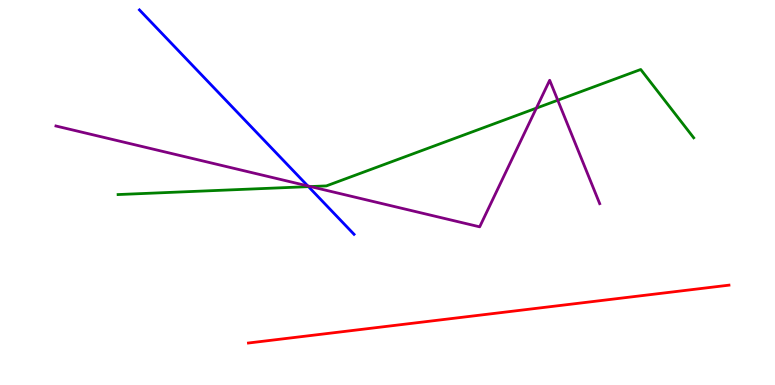[{'lines': ['blue', 'red'], 'intersections': []}, {'lines': ['green', 'red'], 'intersections': []}, {'lines': ['purple', 'red'], 'intersections': []}, {'lines': ['blue', 'green'], 'intersections': [{'x': 3.98, 'y': 5.15}]}, {'lines': ['blue', 'purple'], 'intersections': [{'x': 3.97, 'y': 5.17}]}, {'lines': ['green', 'purple'], 'intersections': [{'x': 4.01, 'y': 5.15}, {'x': 6.92, 'y': 7.19}, {'x': 7.2, 'y': 7.4}]}]